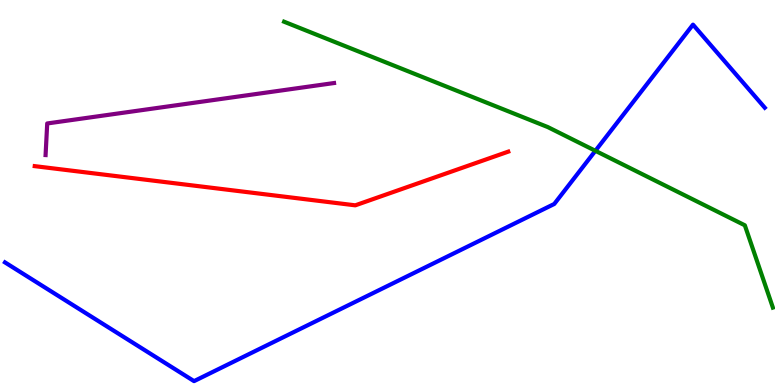[{'lines': ['blue', 'red'], 'intersections': []}, {'lines': ['green', 'red'], 'intersections': []}, {'lines': ['purple', 'red'], 'intersections': []}, {'lines': ['blue', 'green'], 'intersections': [{'x': 7.68, 'y': 6.08}]}, {'lines': ['blue', 'purple'], 'intersections': []}, {'lines': ['green', 'purple'], 'intersections': []}]